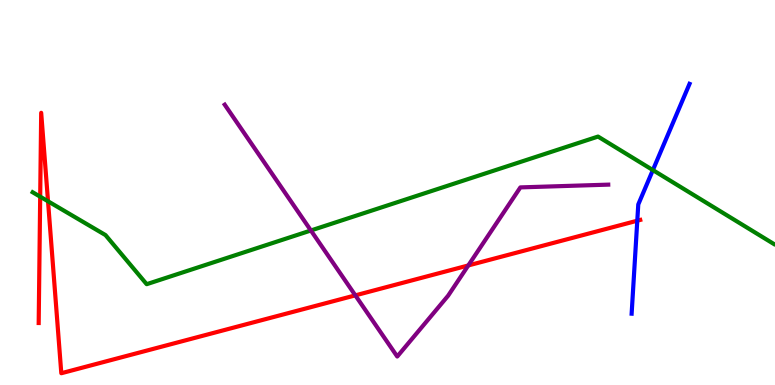[{'lines': ['blue', 'red'], 'intersections': [{'x': 8.22, 'y': 4.27}]}, {'lines': ['green', 'red'], 'intersections': [{'x': 0.519, 'y': 4.89}, {'x': 0.62, 'y': 4.77}]}, {'lines': ['purple', 'red'], 'intersections': [{'x': 4.59, 'y': 2.33}, {'x': 6.04, 'y': 3.11}]}, {'lines': ['blue', 'green'], 'intersections': [{'x': 8.42, 'y': 5.58}]}, {'lines': ['blue', 'purple'], 'intersections': []}, {'lines': ['green', 'purple'], 'intersections': [{'x': 4.01, 'y': 4.01}]}]